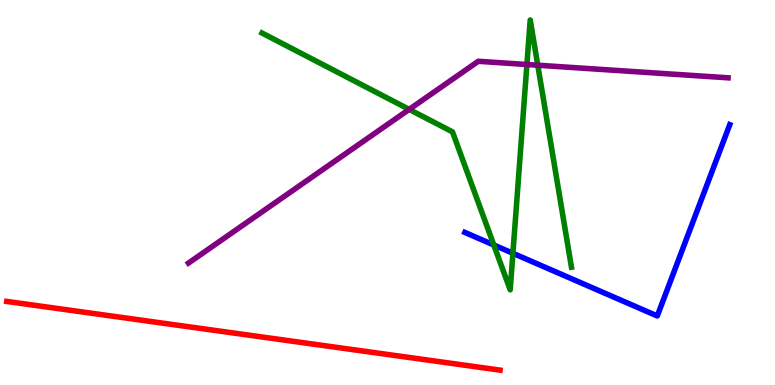[{'lines': ['blue', 'red'], 'intersections': []}, {'lines': ['green', 'red'], 'intersections': []}, {'lines': ['purple', 'red'], 'intersections': []}, {'lines': ['blue', 'green'], 'intersections': [{'x': 6.37, 'y': 3.64}, {'x': 6.62, 'y': 3.42}]}, {'lines': ['blue', 'purple'], 'intersections': []}, {'lines': ['green', 'purple'], 'intersections': [{'x': 5.28, 'y': 7.16}, {'x': 6.8, 'y': 8.32}, {'x': 6.94, 'y': 8.31}]}]